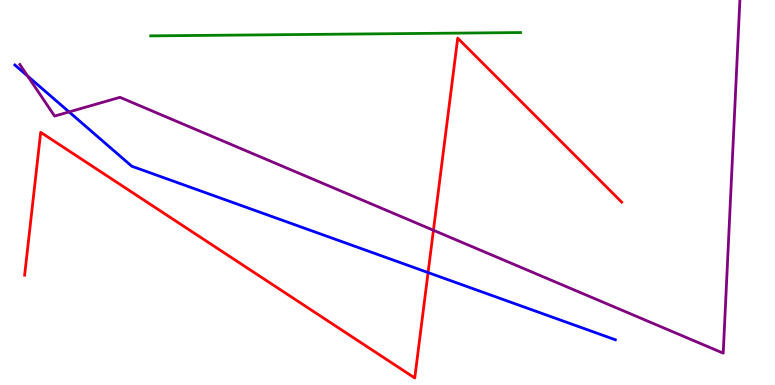[{'lines': ['blue', 'red'], 'intersections': [{'x': 5.52, 'y': 2.92}]}, {'lines': ['green', 'red'], 'intersections': []}, {'lines': ['purple', 'red'], 'intersections': [{'x': 5.59, 'y': 4.02}]}, {'lines': ['blue', 'green'], 'intersections': []}, {'lines': ['blue', 'purple'], 'intersections': [{'x': 0.357, 'y': 8.02}, {'x': 0.891, 'y': 7.09}]}, {'lines': ['green', 'purple'], 'intersections': []}]